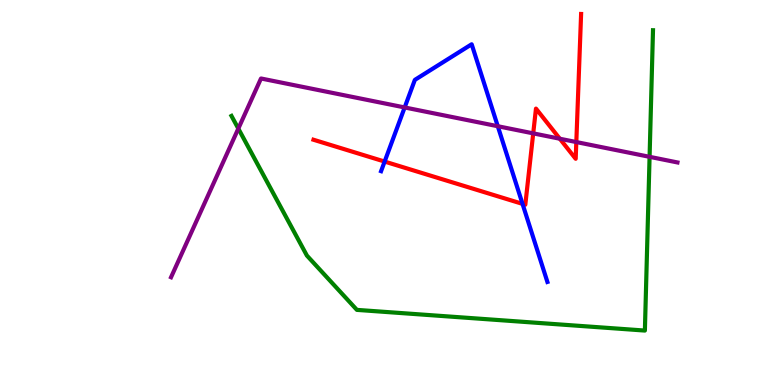[{'lines': ['blue', 'red'], 'intersections': [{'x': 4.96, 'y': 5.8}, {'x': 6.74, 'y': 4.7}]}, {'lines': ['green', 'red'], 'intersections': []}, {'lines': ['purple', 'red'], 'intersections': [{'x': 6.88, 'y': 6.54}, {'x': 7.22, 'y': 6.4}, {'x': 7.44, 'y': 6.31}]}, {'lines': ['blue', 'green'], 'intersections': []}, {'lines': ['blue', 'purple'], 'intersections': [{'x': 5.22, 'y': 7.21}, {'x': 6.42, 'y': 6.72}]}, {'lines': ['green', 'purple'], 'intersections': [{'x': 3.08, 'y': 6.66}, {'x': 8.38, 'y': 5.93}]}]